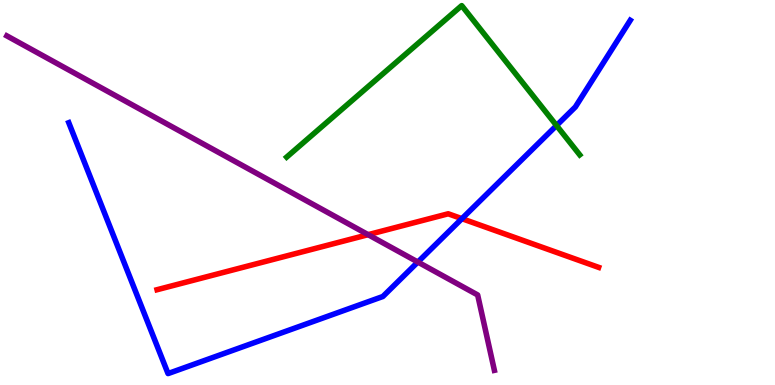[{'lines': ['blue', 'red'], 'intersections': [{'x': 5.96, 'y': 4.32}]}, {'lines': ['green', 'red'], 'intersections': []}, {'lines': ['purple', 'red'], 'intersections': [{'x': 4.75, 'y': 3.9}]}, {'lines': ['blue', 'green'], 'intersections': [{'x': 7.18, 'y': 6.74}]}, {'lines': ['blue', 'purple'], 'intersections': [{'x': 5.39, 'y': 3.19}]}, {'lines': ['green', 'purple'], 'intersections': []}]